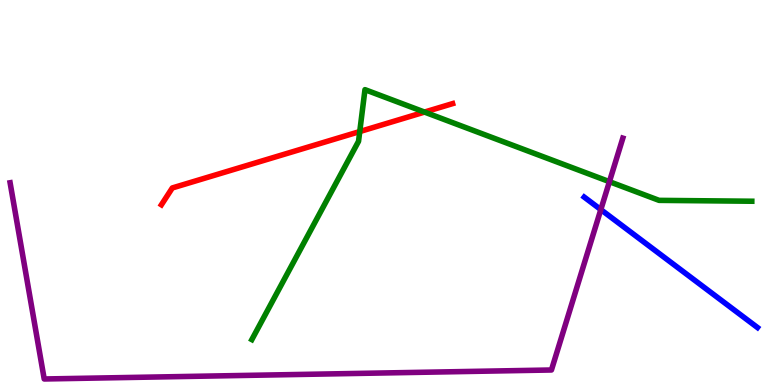[{'lines': ['blue', 'red'], 'intersections': []}, {'lines': ['green', 'red'], 'intersections': [{'x': 4.64, 'y': 6.58}, {'x': 5.48, 'y': 7.09}]}, {'lines': ['purple', 'red'], 'intersections': []}, {'lines': ['blue', 'green'], 'intersections': []}, {'lines': ['blue', 'purple'], 'intersections': [{'x': 7.75, 'y': 4.56}]}, {'lines': ['green', 'purple'], 'intersections': [{'x': 7.86, 'y': 5.28}]}]